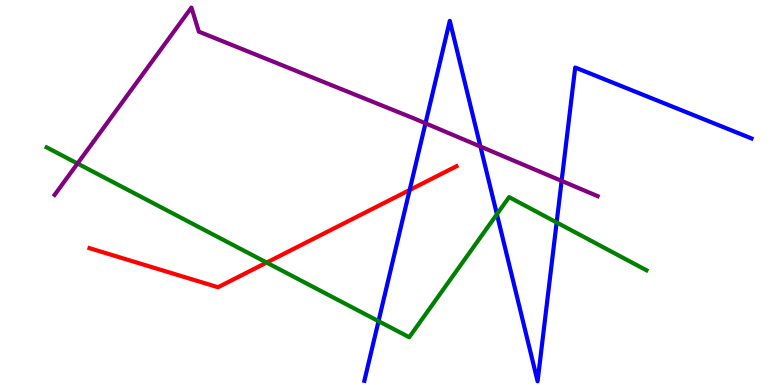[{'lines': ['blue', 'red'], 'intersections': [{'x': 5.29, 'y': 5.06}]}, {'lines': ['green', 'red'], 'intersections': [{'x': 3.44, 'y': 3.18}]}, {'lines': ['purple', 'red'], 'intersections': []}, {'lines': ['blue', 'green'], 'intersections': [{'x': 4.88, 'y': 1.66}, {'x': 6.41, 'y': 4.44}, {'x': 7.18, 'y': 4.22}]}, {'lines': ['blue', 'purple'], 'intersections': [{'x': 5.49, 'y': 6.8}, {'x': 6.2, 'y': 6.19}, {'x': 7.25, 'y': 5.3}]}, {'lines': ['green', 'purple'], 'intersections': [{'x': 1.0, 'y': 5.75}]}]